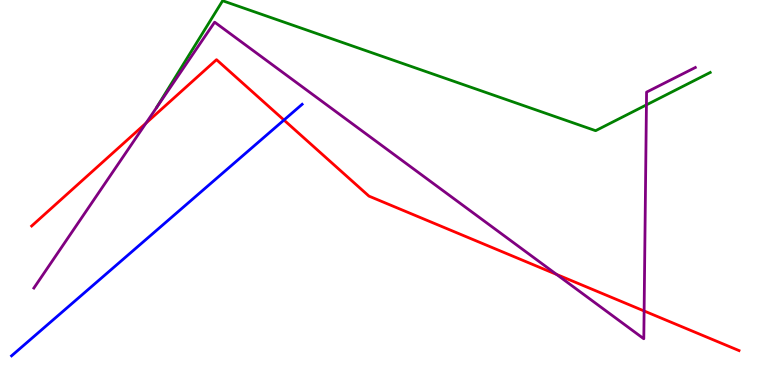[{'lines': ['blue', 'red'], 'intersections': [{'x': 3.66, 'y': 6.88}]}, {'lines': ['green', 'red'], 'intersections': []}, {'lines': ['purple', 'red'], 'intersections': [{'x': 1.88, 'y': 6.8}, {'x': 7.18, 'y': 2.87}, {'x': 8.31, 'y': 1.92}]}, {'lines': ['blue', 'green'], 'intersections': []}, {'lines': ['blue', 'purple'], 'intersections': []}, {'lines': ['green', 'purple'], 'intersections': [{'x': 8.34, 'y': 7.28}]}]